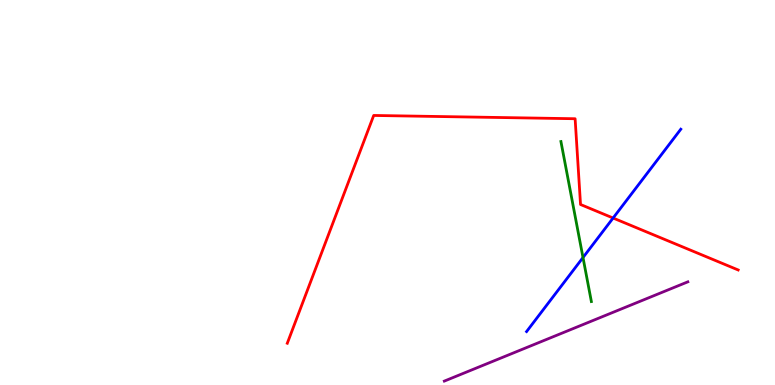[{'lines': ['blue', 'red'], 'intersections': [{'x': 7.91, 'y': 4.34}]}, {'lines': ['green', 'red'], 'intersections': []}, {'lines': ['purple', 'red'], 'intersections': []}, {'lines': ['blue', 'green'], 'intersections': [{'x': 7.52, 'y': 3.31}]}, {'lines': ['blue', 'purple'], 'intersections': []}, {'lines': ['green', 'purple'], 'intersections': []}]